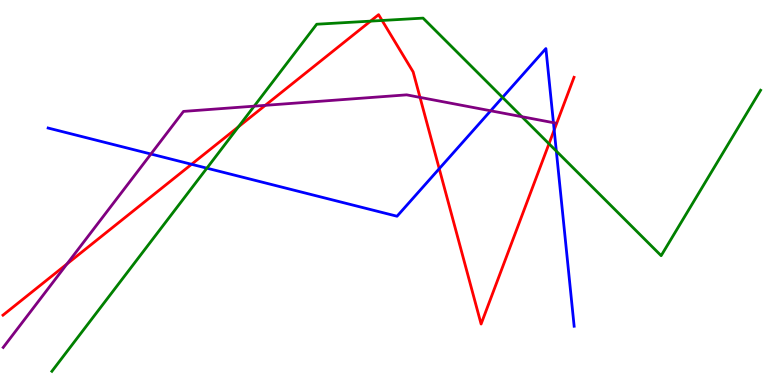[{'lines': ['blue', 'red'], 'intersections': [{'x': 2.47, 'y': 5.73}, {'x': 5.67, 'y': 5.62}, {'x': 7.15, 'y': 6.62}]}, {'lines': ['green', 'red'], 'intersections': [{'x': 3.08, 'y': 6.71}, {'x': 4.78, 'y': 9.45}, {'x': 4.93, 'y': 9.47}, {'x': 7.08, 'y': 6.27}]}, {'lines': ['purple', 'red'], 'intersections': [{'x': 0.864, 'y': 3.14}, {'x': 3.42, 'y': 7.26}, {'x': 5.42, 'y': 7.47}]}, {'lines': ['blue', 'green'], 'intersections': [{'x': 2.67, 'y': 5.63}, {'x': 6.48, 'y': 7.47}, {'x': 7.18, 'y': 6.08}]}, {'lines': ['blue', 'purple'], 'intersections': [{'x': 1.95, 'y': 6.0}, {'x': 6.33, 'y': 7.12}, {'x': 7.14, 'y': 6.81}]}, {'lines': ['green', 'purple'], 'intersections': [{'x': 3.28, 'y': 7.24}, {'x': 6.73, 'y': 6.97}]}]